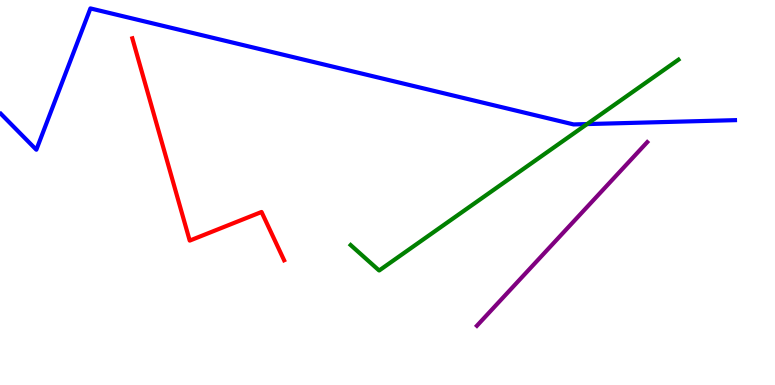[{'lines': ['blue', 'red'], 'intersections': []}, {'lines': ['green', 'red'], 'intersections': []}, {'lines': ['purple', 'red'], 'intersections': []}, {'lines': ['blue', 'green'], 'intersections': [{'x': 7.57, 'y': 6.78}]}, {'lines': ['blue', 'purple'], 'intersections': []}, {'lines': ['green', 'purple'], 'intersections': []}]